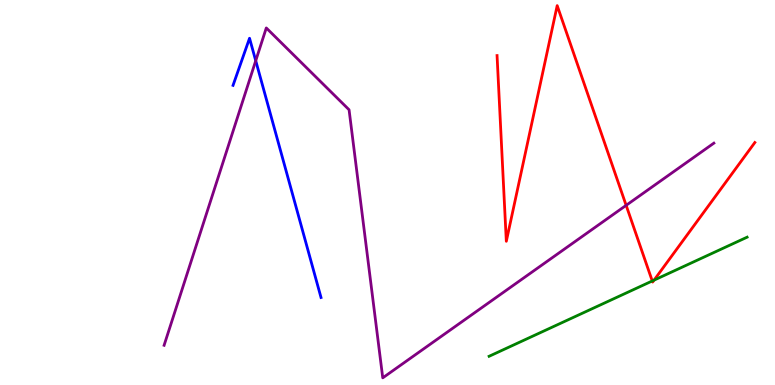[{'lines': ['blue', 'red'], 'intersections': []}, {'lines': ['green', 'red'], 'intersections': [{'x': 8.42, 'y': 2.7}, {'x': 8.44, 'y': 2.72}]}, {'lines': ['purple', 'red'], 'intersections': [{'x': 8.08, 'y': 4.67}]}, {'lines': ['blue', 'green'], 'intersections': []}, {'lines': ['blue', 'purple'], 'intersections': [{'x': 3.3, 'y': 8.42}]}, {'lines': ['green', 'purple'], 'intersections': []}]